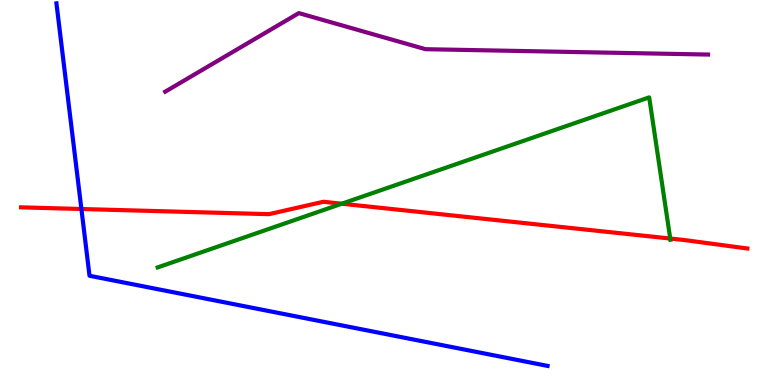[{'lines': ['blue', 'red'], 'intersections': [{'x': 1.05, 'y': 4.57}]}, {'lines': ['green', 'red'], 'intersections': [{'x': 4.41, 'y': 4.71}, {'x': 8.65, 'y': 3.8}]}, {'lines': ['purple', 'red'], 'intersections': []}, {'lines': ['blue', 'green'], 'intersections': []}, {'lines': ['blue', 'purple'], 'intersections': []}, {'lines': ['green', 'purple'], 'intersections': []}]